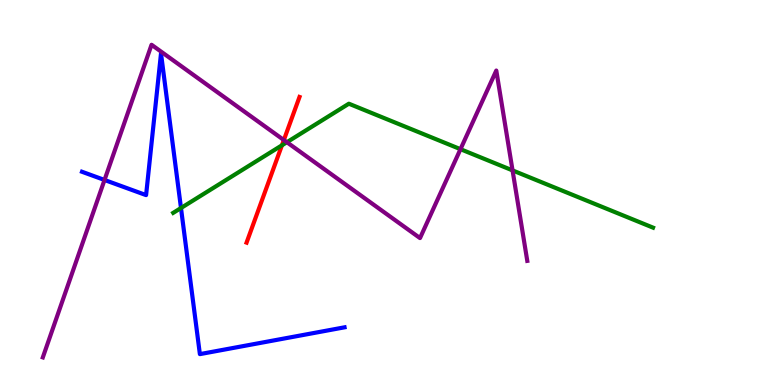[{'lines': ['blue', 'red'], 'intersections': []}, {'lines': ['green', 'red'], 'intersections': [{'x': 3.64, 'y': 6.23}]}, {'lines': ['purple', 'red'], 'intersections': [{'x': 3.66, 'y': 6.36}]}, {'lines': ['blue', 'green'], 'intersections': [{'x': 2.34, 'y': 4.6}]}, {'lines': ['blue', 'purple'], 'intersections': [{'x': 1.35, 'y': 5.33}]}, {'lines': ['green', 'purple'], 'intersections': [{'x': 3.7, 'y': 6.31}, {'x': 5.94, 'y': 6.13}, {'x': 6.61, 'y': 5.57}]}]